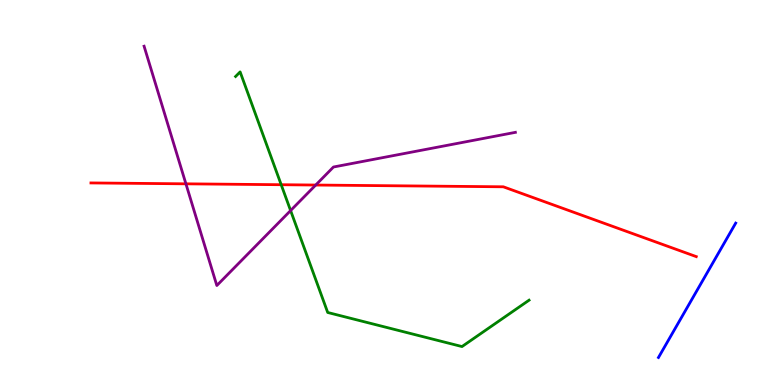[{'lines': ['blue', 'red'], 'intersections': []}, {'lines': ['green', 'red'], 'intersections': [{'x': 3.63, 'y': 5.2}]}, {'lines': ['purple', 'red'], 'intersections': [{'x': 2.4, 'y': 5.23}, {'x': 4.07, 'y': 5.19}]}, {'lines': ['blue', 'green'], 'intersections': []}, {'lines': ['blue', 'purple'], 'intersections': []}, {'lines': ['green', 'purple'], 'intersections': [{'x': 3.75, 'y': 4.53}]}]